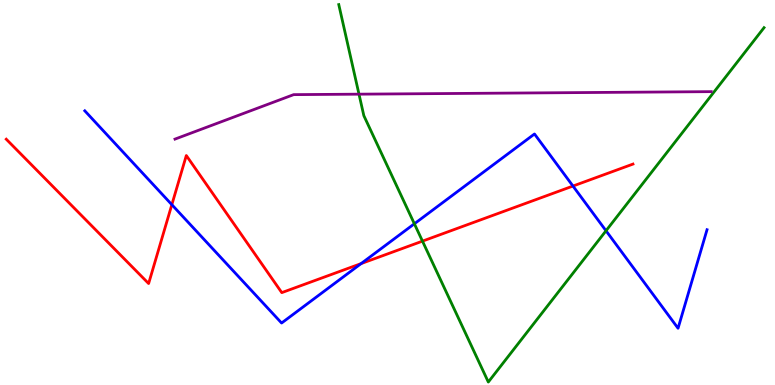[{'lines': ['blue', 'red'], 'intersections': [{'x': 2.22, 'y': 4.68}, {'x': 4.66, 'y': 3.15}, {'x': 7.39, 'y': 5.17}]}, {'lines': ['green', 'red'], 'intersections': [{'x': 5.45, 'y': 3.74}]}, {'lines': ['purple', 'red'], 'intersections': []}, {'lines': ['blue', 'green'], 'intersections': [{'x': 5.35, 'y': 4.19}, {'x': 7.82, 'y': 4.01}]}, {'lines': ['blue', 'purple'], 'intersections': []}, {'lines': ['green', 'purple'], 'intersections': [{'x': 4.63, 'y': 7.55}]}]